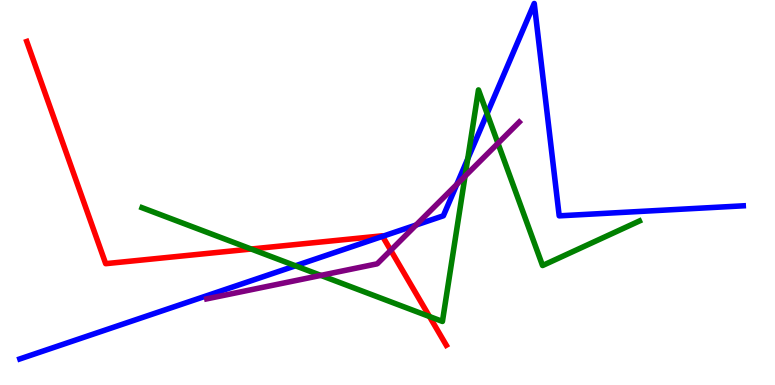[{'lines': ['blue', 'red'], 'intersections': [{'x': 4.94, 'y': 3.86}]}, {'lines': ['green', 'red'], 'intersections': [{'x': 3.24, 'y': 3.53}, {'x': 5.54, 'y': 1.78}]}, {'lines': ['purple', 'red'], 'intersections': [{'x': 5.04, 'y': 3.5}]}, {'lines': ['blue', 'green'], 'intersections': [{'x': 3.81, 'y': 3.1}, {'x': 6.04, 'y': 5.87}, {'x': 6.29, 'y': 7.05}]}, {'lines': ['blue', 'purple'], 'intersections': [{'x': 5.37, 'y': 4.16}, {'x': 5.89, 'y': 5.21}]}, {'lines': ['green', 'purple'], 'intersections': [{'x': 4.14, 'y': 2.85}, {'x': 6.0, 'y': 5.42}, {'x': 6.43, 'y': 6.28}]}]